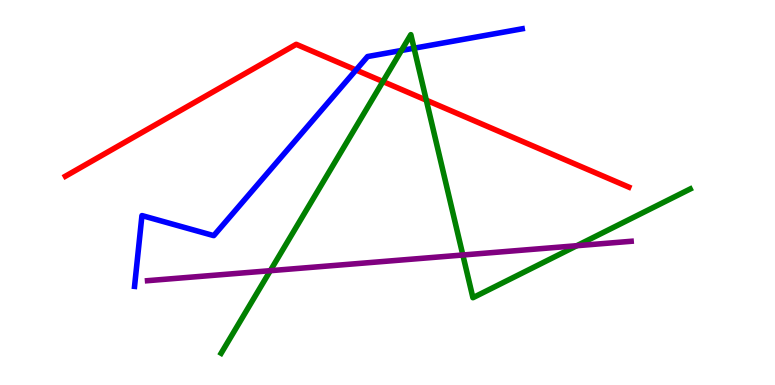[{'lines': ['blue', 'red'], 'intersections': [{'x': 4.59, 'y': 8.18}]}, {'lines': ['green', 'red'], 'intersections': [{'x': 4.94, 'y': 7.88}, {'x': 5.5, 'y': 7.4}]}, {'lines': ['purple', 'red'], 'intersections': []}, {'lines': ['blue', 'green'], 'intersections': [{'x': 5.18, 'y': 8.69}, {'x': 5.34, 'y': 8.75}]}, {'lines': ['blue', 'purple'], 'intersections': []}, {'lines': ['green', 'purple'], 'intersections': [{'x': 3.49, 'y': 2.97}, {'x': 5.97, 'y': 3.38}, {'x': 7.44, 'y': 3.62}]}]